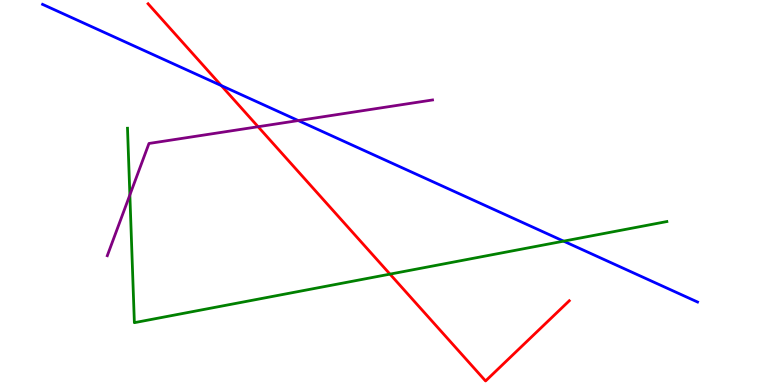[{'lines': ['blue', 'red'], 'intersections': [{'x': 2.86, 'y': 7.78}]}, {'lines': ['green', 'red'], 'intersections': [{'x': 5.03, 'y': 2.88}]}, {'lines': ['purple', 'red'], 'intersections': [{'x': 3.33, 'y': 6.71}]}, {'lines': ['blue', 'green'], 'intersections': [{'x': 7.27, 'y': 3.74}]}, {'lines': ['blue', 'purple'], 'intersections': [{'x': 3.85, 'y': 6.87}]}, {'lines': ['green', 'purple'], 'intersections': [{'x': 1.68, 'y': 4.94}]}]